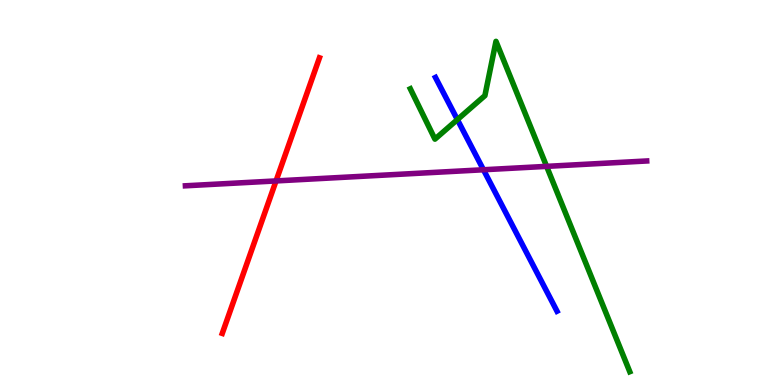[{'lines': ['blue', 'red'], 'intersections': []}, {'lines': ['green', 'red'], 'intersections': []}, {'lines': ['purple', 'red'], 'intersections': [{'x': 3.56, 'y': 5.3}]}, {'lines': ['blue', 'green'], 'intersections': [{'x': 5.9, 'y': 6.89}]}, {'lines': ['blue', 'purple'], 'intersections': [{'x': 6.24, 'y': 5.59}]}, {'lines': ['green', 'purple'], 'intersections': [{'x': 7.05, 'y': 5.68}]}]